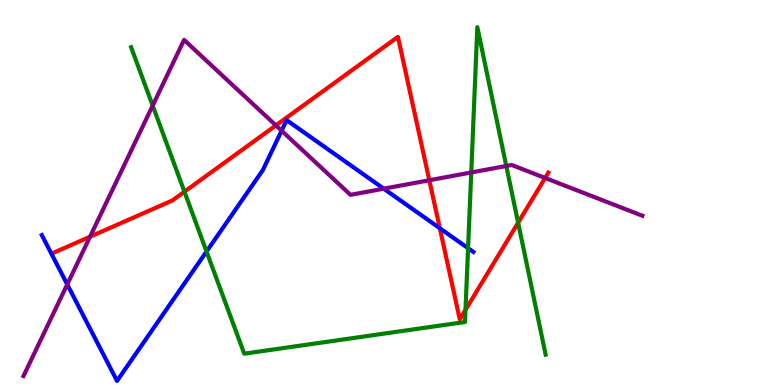[{'lines': ['blue', 'red'], 'intersections': [{'x': 5.68, 'y': 4.07}]}, {'lines': ['green', 'red'], 'intersections': [{'x': 2.38, 'y': 5.02}, {'x': 6.01, 'y': 1.95}, {'x': 6.69, 'y': 4.22}]}, {'lines': ['purple', 'red'], 'intersections': [{'x': 1.16, 'y': 3.85}, {'x': 3.56, 'y': 6.74}, {'x': 5.54, 'y': 5.32}, {'x': 7.03, 'y': 5.38}]}, {'lines': ['blue', 'green'], 'intersections': [{'x': 2.66, 'y': 3.47}, {'x': 6.04, 'y': 3.55}]}, {'lines': ['blue', 'purple'], 'intersections': [{'x': 0.868, 'y': 2.61}, {'x': 3.63, 'y': 6.61}, {'x': 4.95, 'y': 5.1}]}, {'lines': ['green', 'purple'], 'intersections': [{'x': 1.97, 'y': 7.26}, {'x': 6.08, 'y': 5.52}, {'x': 6.53, 'y': 5.69}]}]